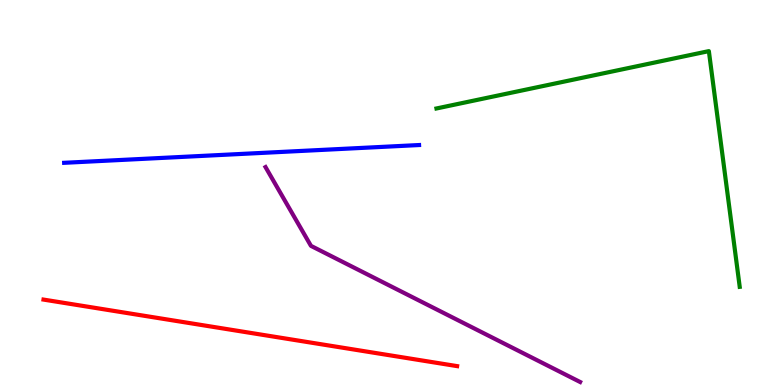[{'lines': ['blue', 'red'], 'intersections': []}, {'lines': ['green', 'red'], 'intersections': []}, {'lines': ['purple', 'red'], 'intersections': []}, {'lines': ['blue', 'green'], 'intersections': []}, {'lines': ['blue', 'purple'], 'intersections': []}, {'lines': ['green', 'purple'], 'intersections': []}]